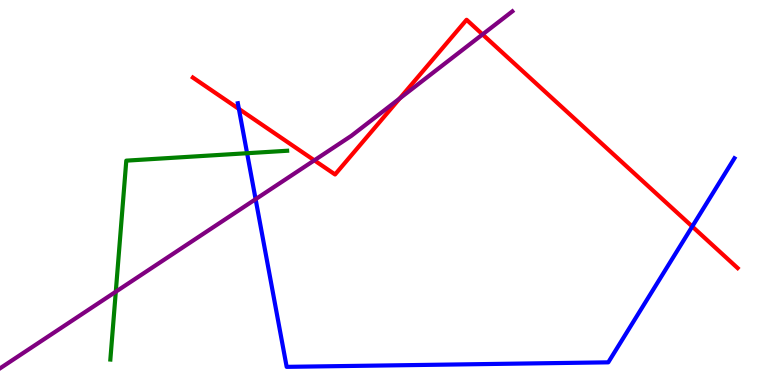[{'lines': ['blue', 'red'], 'intersections': [{'x': 3.08, 'y': 7.17}, {'x': 8.93, 'y': 4.12}]}, {'lines': ['green', 'red'], 'intersections': []}, {'lines': ['purple', 'red'], 'intersections': [{'x': 4.06, 'y': 5.84}, {'x': 5.16, 'y': 7.44}, {'x': 6.23, 'y': 9.11}]}, {'lines': ['blue', 'green'], 'intersections': [{'x': 3.19, 'y': 6.02}]}, {'lines': ['blue', 'purple'], 'intersections': [{'x': 3.3, 'y': 4.83}]}, {'lines': ['green', 'purple'], 'intersections': [{'x': 1.49, 'y': 2.42}]}]